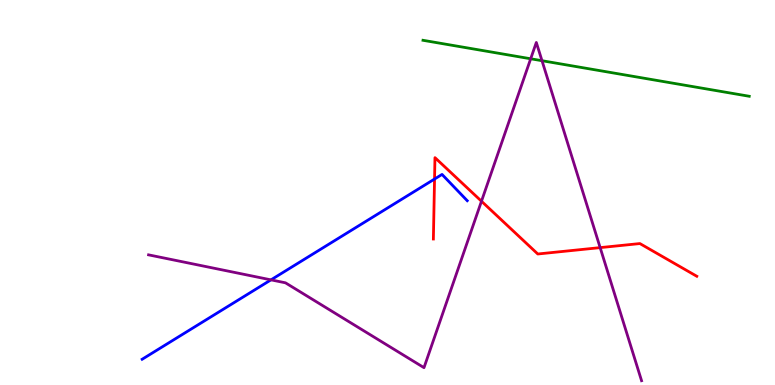[{'lines': ['blue', 'red'], 'intersections': [{'x': 5.61, 'y': 5.35}]}, {'lines': ['green', 'red'], 'intersections': []}, {'lines': ['purple', 'red'], 'intersections': [{'x': 6.21, 'y': 4.77}, {'x': 7.74, 'y': 3.57}]}, {'lines': ['blue', 'green'], 'intersections': []}, {'lines': ['blue', 'purple'], 'intersections': [{'x': 3.5, 'y': 2.73}]}, {'lines': ['green', 'purple'], 'intersections': [{'x': 6.85, 'y': 8.47}, {'x': 6.99, 'y': 8.42}]}]